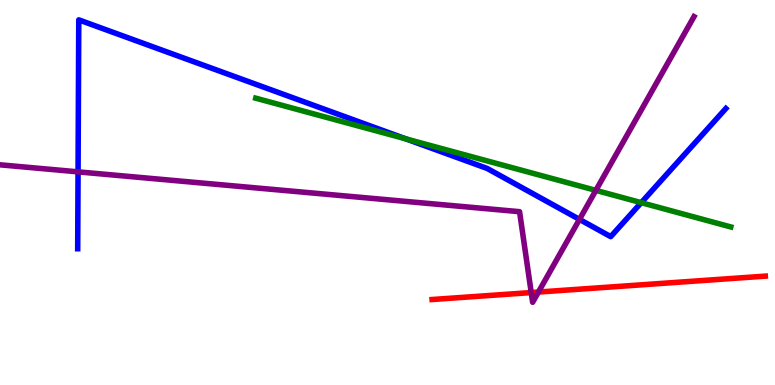[{'lines': ['blue', 'red'], 'intersections': []}, {'lines': ['green', 'red'], 'intersections': []}, {'lines': ['purple', 'red'], 'intersections': [{'x': 6.85, 'y': 2.4}, {'x': 6.95, 'y': 2.41}]}, {'lines': ['blue', 'green'], 'intersections': [{'x': 5.24, 'y': 6.39}, {'x': 8.27, 'y': 4.74}]}, {'lines': ['blue', 'purple'], 'intersections': [{'x': 1.01, 'y': 5.54}, {'x': 7.48, 'y': 4.3}]}, {'lines': ['green', 'purple'], 'intersections': [{'x': 7.69, 'y': 5.06}]}]